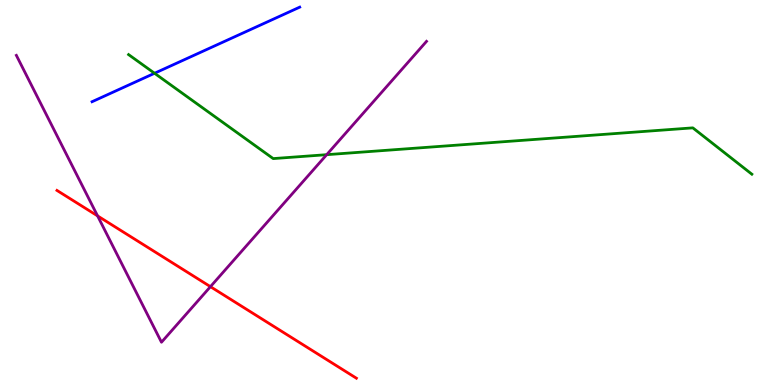[{'lines': ['blue', 'red'], 'intersections': []}, {'lines': ['green', 'red'], 'intersections': []}, {'lines': ['purple', 'red'], 'intersections': [{'x': 1.26, 'y': 4.39}, {'x': 2.72, 'y': 2.55}]}, {'lines': ['blue', 'green'], 'intersections': [{'x': 1.99, 'y': 8.1}]}, {'lines': ['blue', 'purple'], 'intersections': []}, {'lines': ['green', 'purple'], 'intersections': [{'x': 4.22, 'y': 5.98}]}]